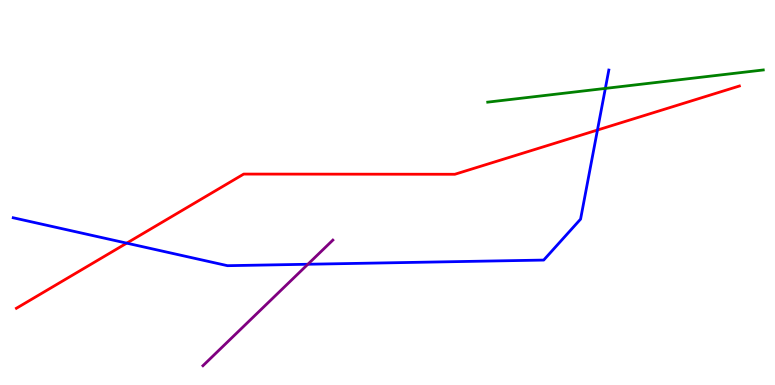[{'lines': ['blue', 'red'], 'intersections': [{'x': 1.64, 'y': 3.68}, {'x': 7.71, 'y': 6.62}]}, {'lines': ['green', 'red'], 'intersections': []}, {'lines': ['purple', 'red'], 'intersections': []}, {'lines': ['blue', 'green'], 'intersections': [{'x': 7.81, 'y': 7.7}]}, {'lines': ['blue', 'purple'], 'intersections': [{'x': 3.97, 'y': 3.14}]}, {'lines': ['green', 'purple'], 'intersections': []}]